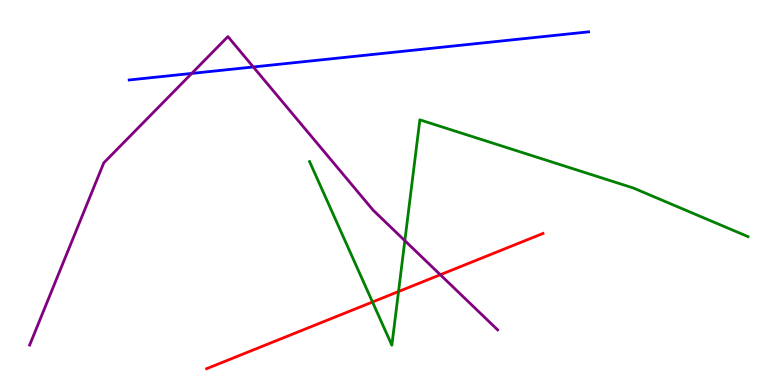[{'lines': ['blue', 'red'], 'intersections': []}, {'lines': ['green', 'red'], 'intersections': [{'x': 4.81, 'y': 2.16}, {'x': 5.14, 'y': 2.43}]}, {'lines': ['purple', 'red'], 'intersections': [{'x': 5.68, 'y': 2.86}]}, {'lines': ['blue', 'green'], 'intersections': []}, {'lines': ['blue', 'purple'], 'intersections': [{'x': 2.47, 'y': 8.09}, {'x': 3.27, 'y': 8.26}]}, {'lines': ['green', 'purple'], 'intersections': [{'x': 5.22, 'y': 3.75}]}]